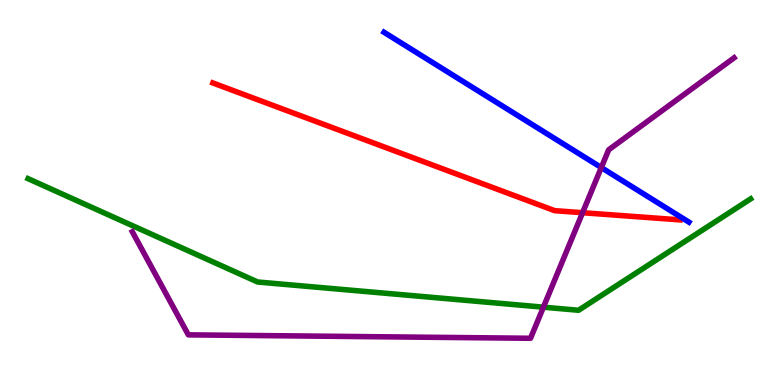[{'lines': ['blue', 'red'], 'intersections': []}, {'lines': ['green', 'red'], 'intersections': []}, {'lines': ['purple', 'red'], 'intersections': [{'x': 7.52, 'y': 4.47}]}, {'lines': ['blue', 'green'], 'intersections': []}, {'lines': ['blue', 'purple'], 'intersections': [{'x': 7.76, 'y': 5.65}]}, {'lines': ['green', 'purple'], 'intersections': [{'x': 7.01, 'y': 2.02}]}]